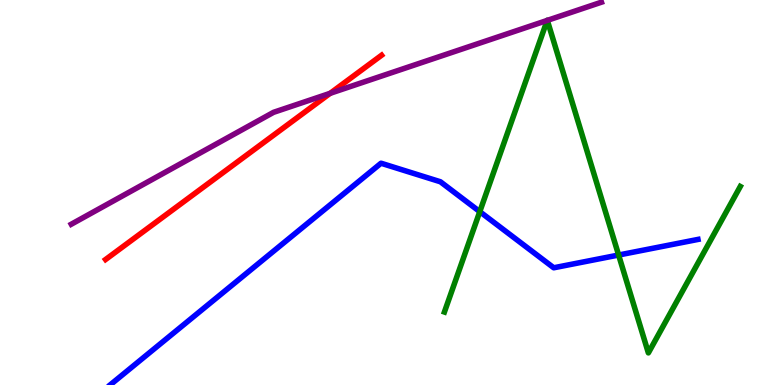[{'lines': ['blue', 'red'], 'intersections': []}, {'lines': ['green', 'red'], 'intersections': []}, {'lines': ['purple', 'red'], 'intersections': [{'x': 4.26, 'y': 7.58}]}, {'lines': ['blue', 'green'], 'intersections': [{'x': 6.19, 'y': 4.5}, {'x': 7.98, 'y': 3.38}]}, {'lines': ['blue', 'purple'], 'intersections': []}, {'lines': ['green', 'purple'], 'intersections': [{'x': 7.06, 'y': 9.47}, {'x': 7.06, 'y': 9.47}]}]